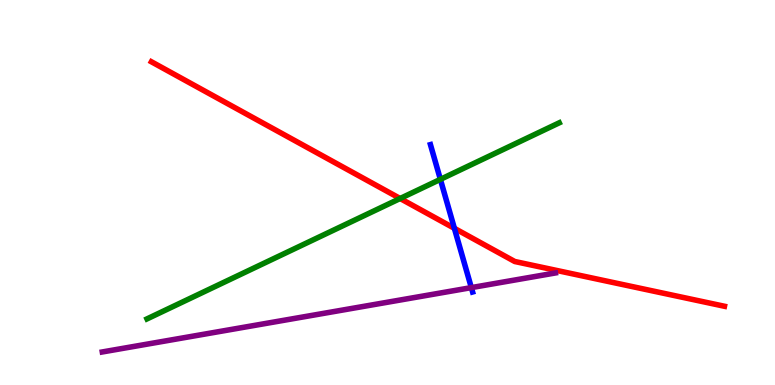[{'lines': ['blue', 'red'], 'intersections': [{'x': 5.86, 'y': 4.07}]}, {'lines': ['green', 'red'], 'intersections': [{'x': 5.16, 'y': 4.84}]}, {'lines': ['purple', 'red'], 'intersections': []}, {'lines': ['blue', 'green'], 'intersections': [{'x': 5.68, 'y': 5.34}]}, {'lines': ['blue', 'purple'], 'intersections': [{'x': 6.08, 'y': 2.53}]}, {'lines': ['green', 'purple'], 'intersections': []}]